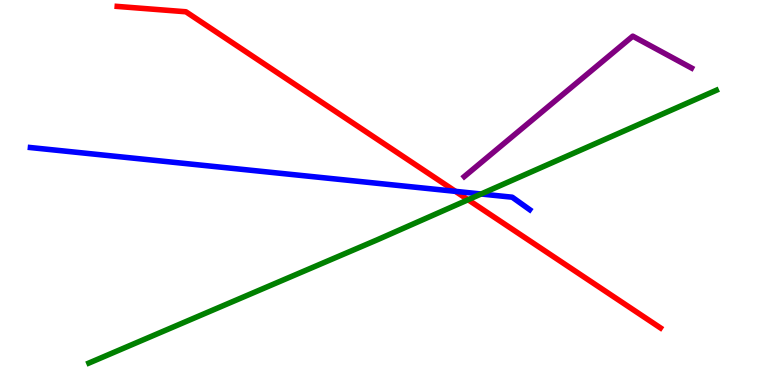[{'lines': ['blue', 'red'], 'intersections': [{'x': 5.88, 'y': 5.03}]}, {'lines': ['green', 'red'], 'intersections': [{'x': 6.04, 'y': 4.81}]}, {'lines': ['purple', 'red'], 'intersections': []}, {'lines': ['blue', 'green'], 'intersections': [{'x': 6.21, 'y': 4.96}]}, {'lines': ['blue', 'purple'], 'intersections': []}, {'lines': ['green', 'purple'], 'intersections': []}]